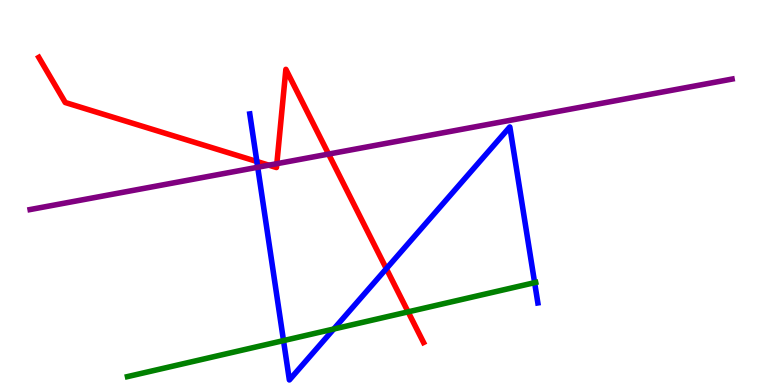[{'lines': ['blue', 'red'], 'intersections': [{'x': 3.31, 'y': 5.81}, {'x': 4.99, 'y': 3.02}]}, {'lines': ['green', 'red'], 'intersections': [{'x': 5.27, 'y': 1.9}]}, {'lines': ['purple', 'red'], 'intersections': [{'x': 3.47, 'y': 5.71}, {'x': 3.57, 'y': 5.75}, {'x': 4.24, 'y': 6.0}]}, {'lines': ['blue', 'green'], 'intersections': [{'x': 3.66, 'y': 1.15}, {'x': 4.31, 'y': 1.45}, {'x': 6.9, 'y': 2.66}]}, {'lines': ['blue', 'purple'], 'intersections': [{'x': 3.33, 'y': 5.66}]}, {'lines': ['green', 'purple'], 'intersections': []}]